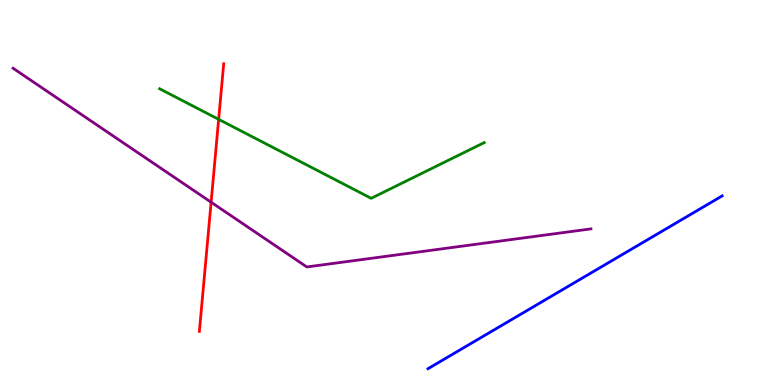[{'lines': ['blue', 'red'], 'intersections': []}, {'lines': ['green', 'red'], 'intersections': [{'x': 2.82, 'y': 6.9}]}, {'lines': ['purple', 'red'], 'intersections': [{'x': 2.72, 'y': 4.75}]}, {'lines': ['blue', 'green'], 'intersections': []}, {'lines': ['blue', 'purple'], 'intersections': []}, {'lines': ['green', 'purple'], 'intersections': []}]